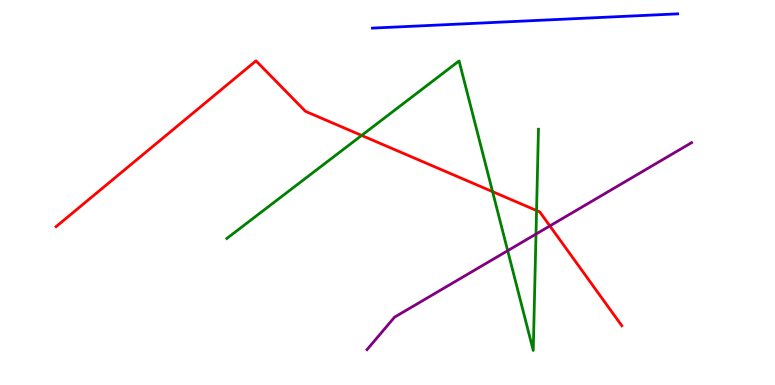[{'lines': ['blue', 'red'], 'intersections': []}, {'lines': ['green', 'red'], 'intersections': [{'x': 4.67, 'y': 6.48}, {'x': 6.36, 'y': 5.02}, {'x': 6.92, 'y': 4.53}]}, {'lines': ['purple', 'red'], 'intersections': [{'x': 7.09, 'y': 4.13}]}, {'lines': ['blue', 'green'], 'intersections': []}, {'lines': ['blue', 'purple'], 'intersections': []}, {'lines': ['green', 'purple'], 'intersections': [{'x': 6.55, 'y': 3.49}, {'x': 6.92, 'y': 3.92}]}]